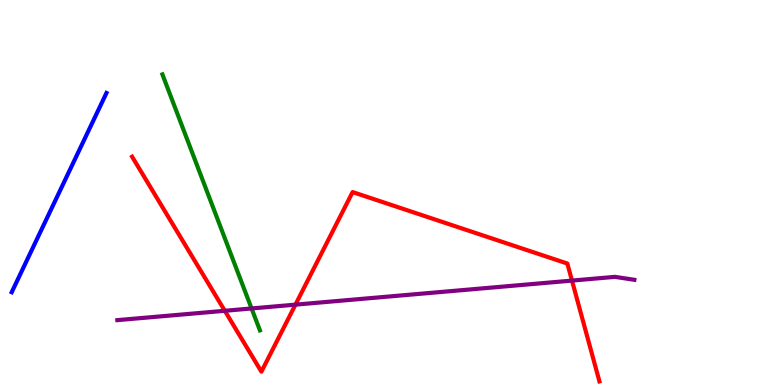[{'lines': ['blue', 'red'], 'intersections': []}, {'lines': ['green', 'red'], 'intersections': []}, {'lines': ['purple', 'red'], 'intersections': [{'x': 2.9, 'y': 1.93}, {'x': 3.81, 'y': 2.09}, {'x': 7.38, 'y': 2.71}]}, {'lines': ['blue', 'green'], 'intersections': []}, {'lines': ['blue', 'purple'], 'intersections': []}, {'lines': ['green', 'purple'], 'intersections': [{'x': 3.25, 'y': 1.99}]}]